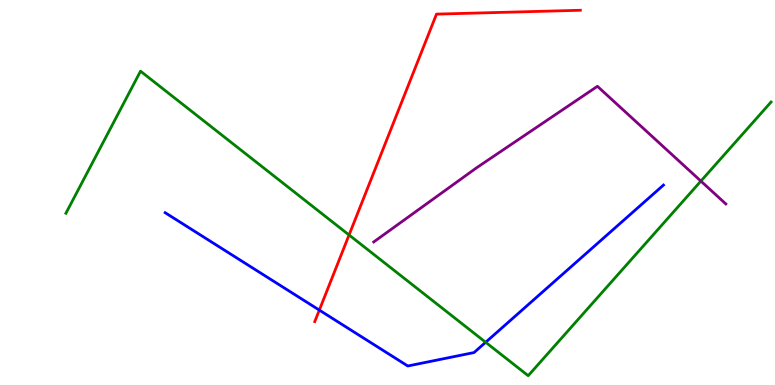[{'lines': ['blue', 'red'], 'intersections': [{'x': 4.12, 'y': 1.95}]}, {'lines': ['green', 'red'], 'intersections': [{'x': 4.5, 'y': 3.9}]}, {'lines': ['purple', 'red'], 'intersections': []}, {'lines': ['blue', 'green'], 'intersections': [{'x': 6.27, 'y': 1.11}]}, {'lines': ['blue', 'purple'], 'intersections': []}, {'lines': ['green', 'purple'], 'intersections': [{'x': 9.04, 'y': 5.3}]}]